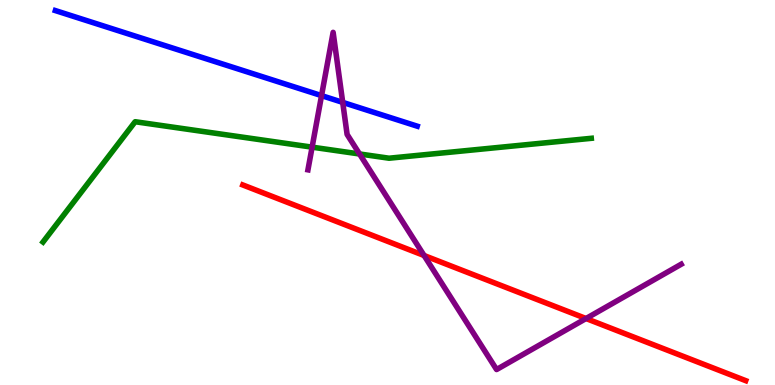[{'lines': ['blue', 'red'], 'intersections': []}, {'lines': ['green', 'red'], 'intersections': []}, {'lines': ['purple', 'red'], 'intersections': [{'x': 5.47, 'y': 3.36}, {'x': 7.56, 'y': 1.73}]}, {'lines': ['blue', 'green'], 'intersections': []}, {'lines': ['blue', 'purple'], 'intersections': [{'x': 4.15, 'y': 7.52}, {'x': 4.42, 'y': 7.34}]}, {'lines': ['green', 'purple'], 'intersections': [{'x': 4.03, 'y': 6.18}, {'x': 4.64, 'y': 6.0}]}]